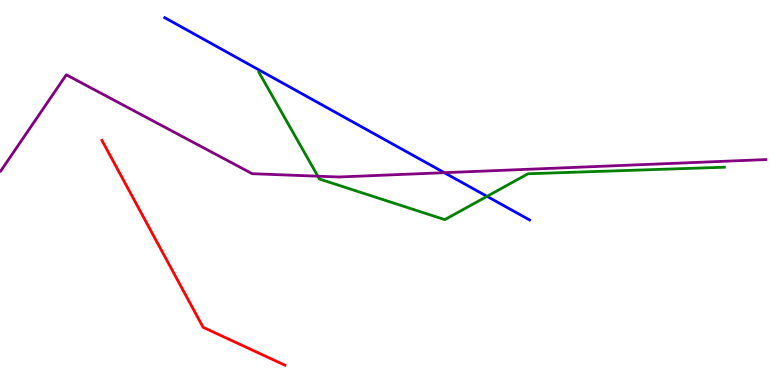[{'lines': ['blue', 'red'], 'intersections': []}, {'lines': ['green', 'red'], 'intersections': []}, {'lines': ['purple', 'red'], 'intersections': []}, {'lines': ['blue', 'green'], 'intersections': [{'x': 6.28, 'y': 4.9}]}, {'lines': ['blue', 'purple'], 'intersections': [{'x': 5.73, 'y': 5.51}]}, {'lines': ['green', 'purple'], 'intersections': [{'x': 4.1, 'y': 5.42}]}]